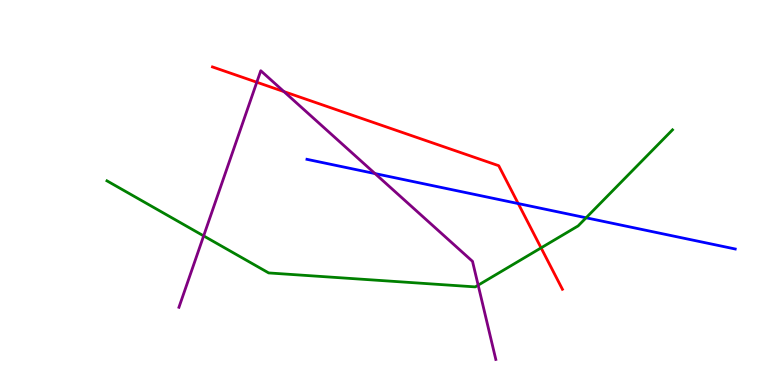[{'lines': ['blue', 'red'], 'intersections': [{'x': 6.69, 'y': 4.71}]}, {'lines': ['green', 'red'], 'intersections': [{'x': 6.98, 'y': 3.56}]}, {'lines': ['purple', 'red'], 'intersections': [{'x': 3.31, 'y': 7.86}, {'x': 3.66, 'y': 7.62}]}, {'lines': ['blue', 'green'], 'intersections': [{'x': 7.56, 'y': 4.34}]}, {'lines': ['blue', 'purple'], 'intersections': [{'x': 4.84, 'y': 5.49}]}, {'lines': ['green', 'purple'], 'intersections': [{'x': 2.63, 'y': 3.87}, {'x': 6.17, 'y': 2.59}]}]